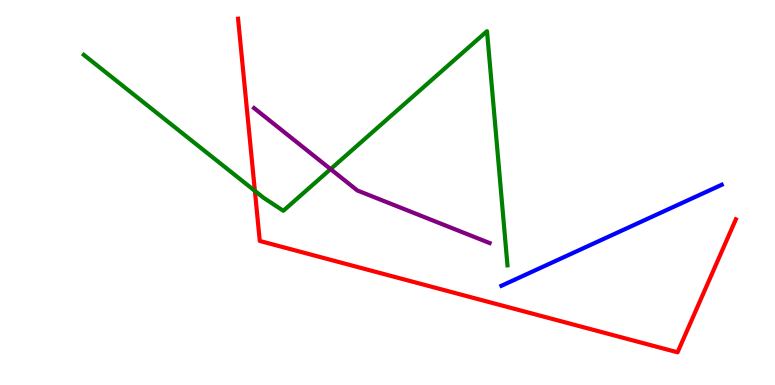[{'lines': ['blue', 'red'], 'intersections': []}, {'lines': ['green', 'red'], 'intersections': [{'x': 3.29, 'y': 5.04}]}, {'lines': ['purple', 'red'], 'intersections': []}, {'lines': ['blue', 'green'], 'intersections': []}, {'lines': ['blue', 'purple'], 'intersections': []}, {'lines': ['green', 'purple'], 'intersections': [{'x': 4.27, 'y': 5.61}]}]